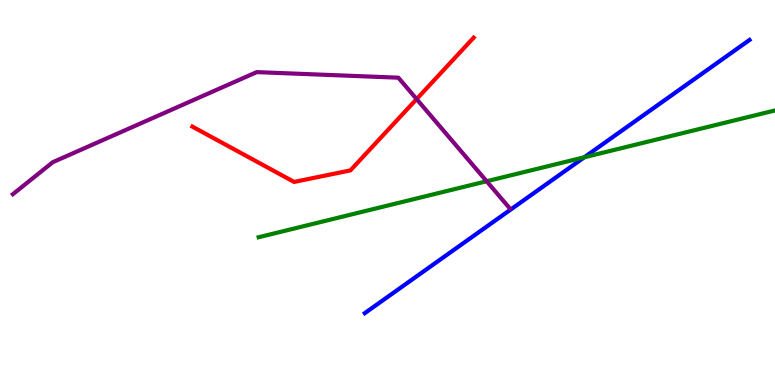[{'lines': ['blue', 'red'], 'intersections': []}, {'lines': ['green', 'red'], 'intersections': []}, {'lines': ['purple', 'red'], 'intersections': [{'x': 5.38, 'y': 7.43}]}, {'lines': ['blue', 'green'], 'intersections': [{'x': 7.54, 'y': 5.91}]}, {'lines': ['blue', 'purple'], 'intersections': []}, {'lines': ['green', 'purple'], 'intersections': [{'x': 6.28, 'y': 5.29}]}]